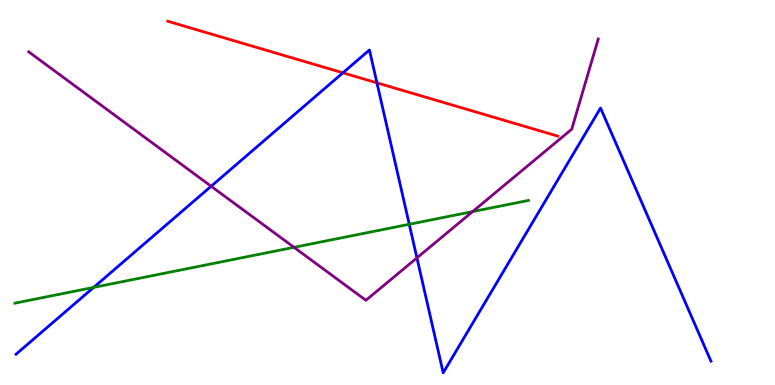[{'lines': ['blue', 'red'], 'intersections': [{'x': 4.42, 'y': 8.11}, {'x': 4.86, 'y': 7.85}]}, {'lines': ['green', 'red'], 'intersections': []}, {'lines': ['purple', 'red'], 'intersections': []}, {'lines': ['blue', 'green'], 'intersections': [{'x': 1.21, 'y': 2.53}, {'x': 5.28, 'y': 4.17}]}, {'lines': ['blue', 'purple'], 'intersections': [{'x': 2.72, 'y': 5.16}, {'x': 5.38, 'y': 3.3}]}, {'lines': ['green', 'purple'], 'intersections': [{'x': 3.79, 'y': 3.58}, {'x': 6.1, 'y': 4.5}]}]